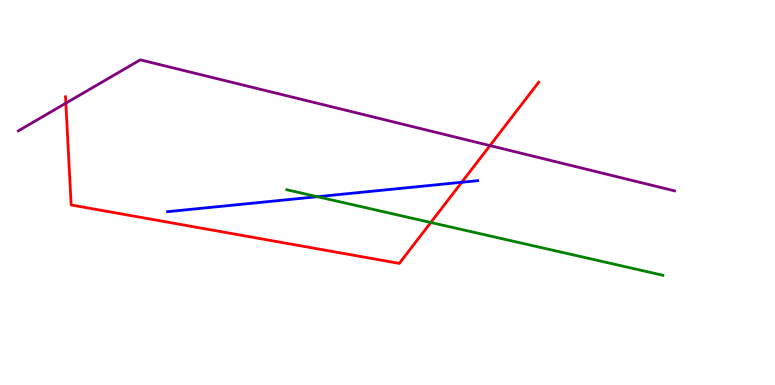[{'lines': ['blue', 'red'], 'intersections': [{'x': 5.96, 'y': 5.27}]}, {'lines': ['green', 'red'], 'intersections': [{'x': 5.56, 'y': 4.22}]}, {'lines': ['purple', 'red'], 'intersections': [{'x': 0.85, 'y': 7.32}, {'x': 6.32, 'y': 6.22}]}, {'lines': ['blue', 'green'], 'intersections': [{'x': 4.1, 'y': 4.89}]}, {'lines': ['blue', 'purple'], 'intersections': []}, {'lines': ['green', 'purple'], 'intersections': []}]